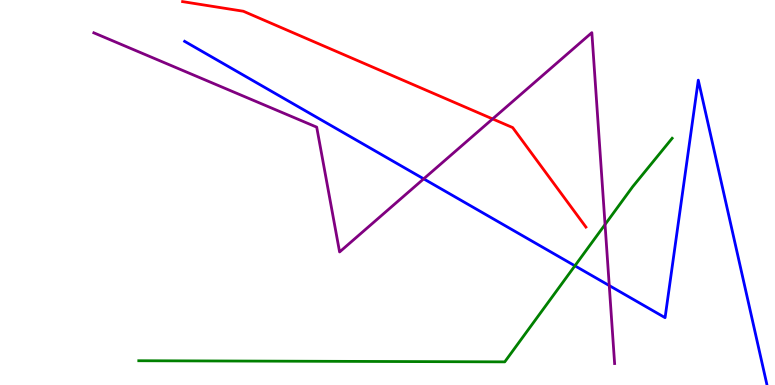[{'lines': ['blue', 'red'], 'intersections': []}, {'lines': ['green', 'red'], 'intersections': []}, {'lines': ['purple', 'red'], 'intersections': [{'x': 6.36, 'y': 6.91}]}, {'lines': ['blue', 'green'], 'intersections': [{'x': 7.42, 'y': 3.1}]}, {'lines': ['blue', 'purple'], 'intersections': [{'x': 5.47, 'y': 5.35}, {'x': 7.86, 'y': 2.58}]}, {'lines': ['green', 'purple'], 'intersections': [{'x': 7.81, 'y': 4.17}]}]